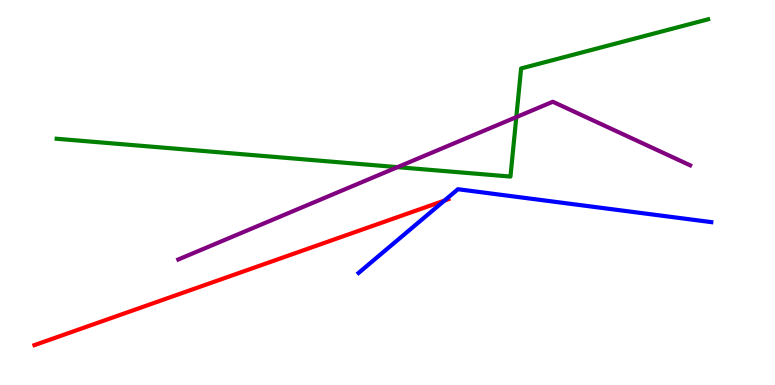[{'lines': ['blue', 'red'], 'intersections': [{'x': 5.73, 'y': 4.79}]}, {'lines': ['green', 'red'], 'intersections': []}, {'lines': ['purple', 'red'], 'intersections': []}, {'lines': ['blue', 'green'], 'intersections': []}, {'lines': ['blue', 'purple'], 'intersections': []}, {'lines': ['green', 'purple'], 'intersections': [{'x': 5.13, 'y': 5.66}, {'x': 6.66, 'y': 6.96}]}]